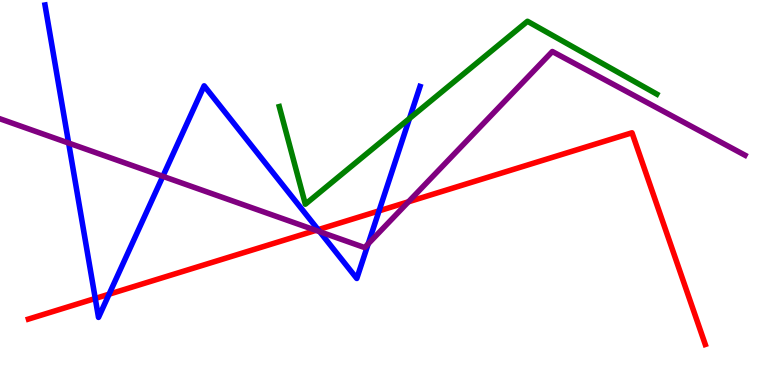[{'lines': ['blue', 'red'], 'intersections': [{'x': 1.23, 'y': 2.25}, {'x': 1.41, 'y': 2.36}, {'x': 4.1, 'y': 4.03}, {'x': 4.89, 'y': 4.52}]}, {'lines': ['green', 'red'], 'intersections': []}, {'lines': ['purple', 'red'], 'intersections': [{'x': 4.08, 'y': 4.02}, {'x': 5.27, 'y': 4.76}]}, {'lines': ['blue', 'green'], 'intersections': [{'x': 5.28, 'y': 6.92}]}, {'lines': ['blue', 'purple'], 'intersections': [{'x': 0.886, 'y': 6.28}, {'x': 2.1, 'y': 5.42}, {'x': 4.13, 'y': 3.98}, {'x': 4.75, 'y': 3.67}]}, {'lines': ['green', 'purple'], 'intersections': []}]